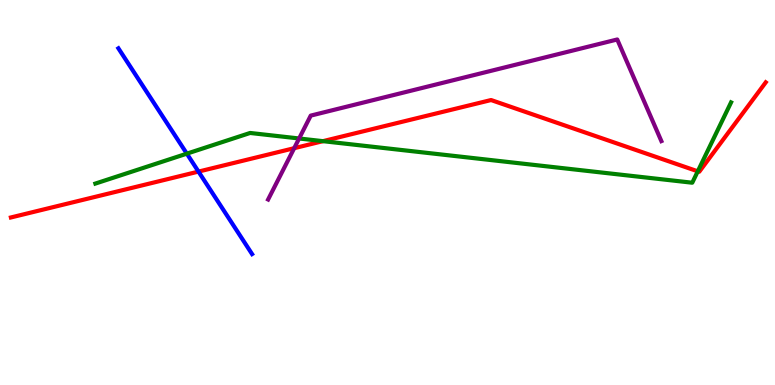[{'lines': ['blue', 'red'], 'intersections': [{'x': 2.56, 'y': 5.54}]}, {'lines': ['green', 'red'], 'intersections': [{'x': 4.17, 'y': 6.33}, {'x': 9.0, 'y': 5.55}]}, {'lines': ['purple', 'red'], 'intersections': [{'x': 3.8, 'y': 6.15}]}, {'lines': ['blue', 'green'], 'intersections': [{'x': 2.41, 'y': 6.01}]}, {'lines': ['blue', 'purple'], 'intersections': []}, {'lines': ['green', 'purple'], 'intersections': [{'x': 3.86, 'y': 6.4}]}]